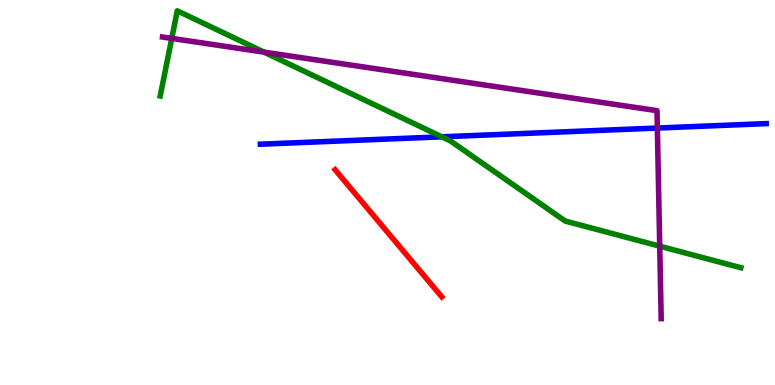[{'lines': ['blue', 'red'], 'intersections': []}, {'lines': ['green', 'red'], 'intersections': []}, {'lines': ['purple', 'red'], 'intersections': []}, {'lines': ['blue', 'green'], 'intersections': [{'x': 5.7, 'y': 6.45}]}, {'lines': ['blue', 'purple'], 'intersections': [{'x': 8.48, 'y': 6.67}]}, {'lines': ['green', 'purple'], 'intersections': [{'x': 2.22, 'y': 9.0}, {'x': 3.41, 'y': 8.65}, {'x': 8.51, 'y': 3.61}]}]